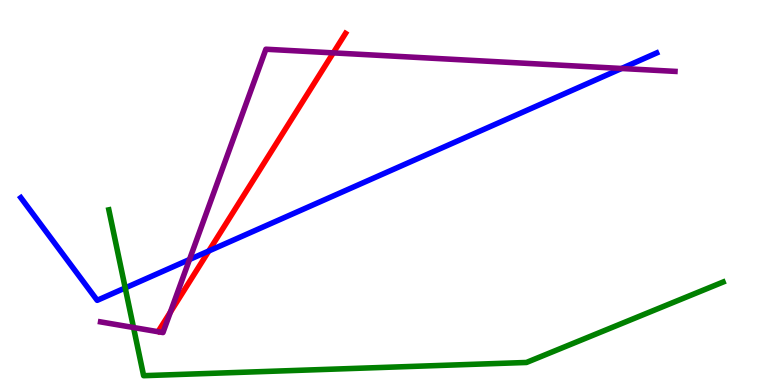[{'lines': ['blue', 'red'], 'intersections': [{'x': 2.69, 'y': 3.48}]}, {'lines': ['green', 'red'], 'intersections': []}, {'lines': ['purple', 'red'], 'intersections': [{'x': 2.2, 'y': 1.89}, {'x': 4.3, 'y': 8.63}]}, {'lines': ['blue', 'green'], 'intersections': [{'x': 1.62, 'y': 2.52}]}, {'lines': ['blue', 'purple'], 'intersections': [{'x': 2.45, 'y': 3.26}, {'x': 8.02, 'y': 8.22}]}, {'lines': ['green', 'purple'], 'intersections': [{'x': 1.72, 'y': 1.49}]}]